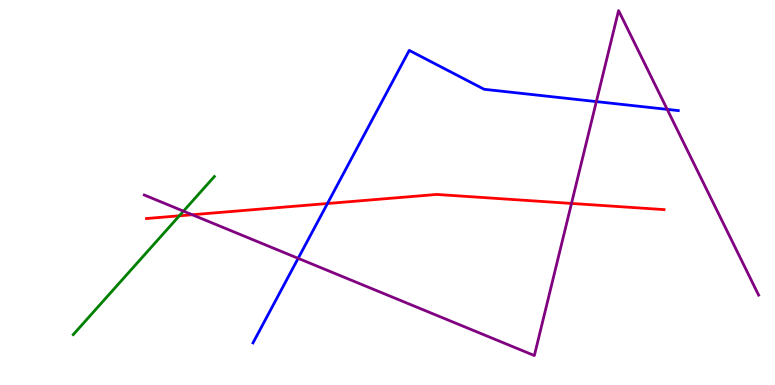[{'lines': ['blue', 'red'], 'intersections': [{'x': 4.23, 'y': 4.71}]}, {'lines': ['green', 'red'], 'intersections': [{'x': 2.31, 'y': 4.39}]}, {'lines': ['purple', 'red'], 'intersections': [{'x': 2.48, 'y': 4.42}, {'x': 7.37, 'y': 4.72}]}, {'lines': ['blue', 'green'], 'intersections': []}, {'lines': ['blue', 'purple'], 'intersections': [{'x': 3.85, 'y': 3.29}, {'x': 7.69, 'y': 7.36}, {'x': 8.61, 'y': 7.16}]}, {'lines': ['green', 'purple'], 'intersections': [{'x': 2.37, 'y': 4.52}]}]